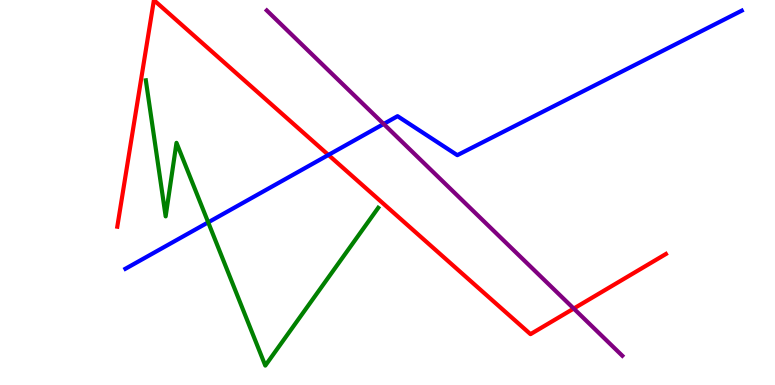[{'lines': ['blue', 'red'], 'intersections': [{'x': 4.24, 'y': 5.98}]}, {'lines': ['green', 'red'], 'intersections': []}, {'lines': ['purple', 'red'], 'intersections': [{'x': 7.4, 'y': 1.99}]}, {'lines': ['blue', 'green'], 'intersections': [{'x': 2.69, 'y': 4.22}]}, {'lines': ['blue', 'purple'], 'intersections': [{'x': 4.95, 'y': 6.78}]}, {'lines': ['green', 'purple'], 'intersections': []}]